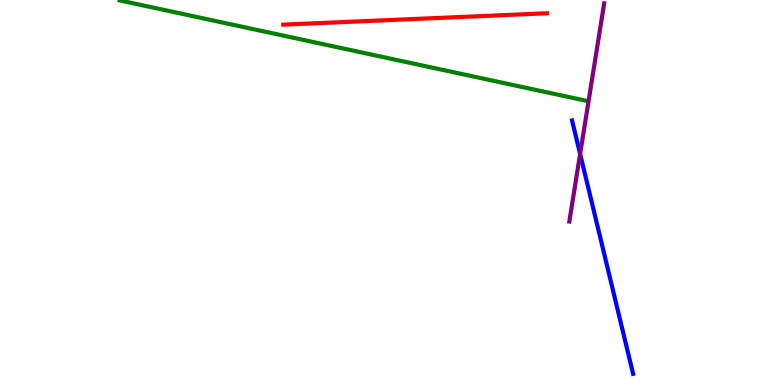[{'lines': ['blue', 'red'], 'intersections': []}, {'lines': ['green', 'red'], 'intersections': []}, {'lines': ['purple', 'red'], 'intersections': []}, {'lines': ['blue', 'green'], 'intersections': []}, {'lines': ['blue', 'purple'], 'intersections': [{'x': 7.49, 'y': 6.0}]}, {'lines': ['green', 'purple'], 'intersections': []}]